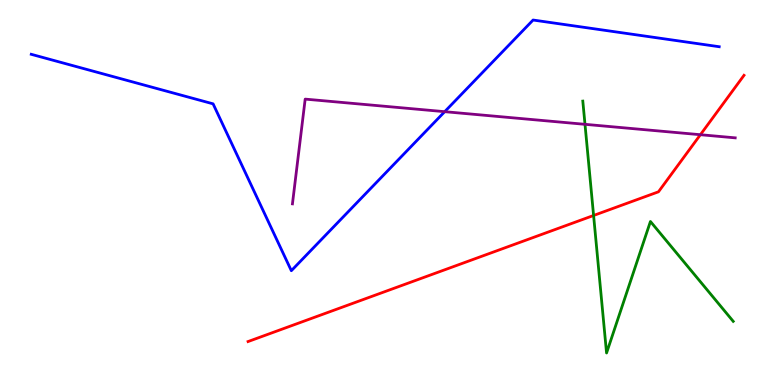[{'lines': ['blue', 'red'], 'intersections': []}, {'lines': ['green', 'red'], 'intersections': [{'x': 7.66, 'y': 4.4}]}, {'lines': ['purple', 'red'], 'intersections': [{'x': 9.04, 'y': 6.5}]}, {'lines': ['blue', 'green'], 'intersections': []}, {'lines': ['blue', 'purple'], 'intersections': [{'x': 5.74, 'y': 7.1}]}, {'lines': ['green', 'purple'], 'intersections': [{'x': 7.55, 'y': 6.77}]}]